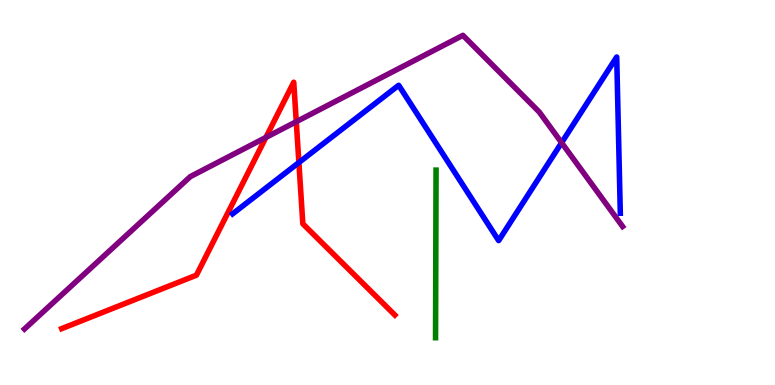[{'lines': ['blue', 'red'], 'intersections': [{'x': 3.86, 'y': 5.78}]}, {'lines': ['green', 'red'], 'intersections': []}, {'lines': ['purple', 'red'], 'intersections': [{'x': 3.43, 'y': 6.43}, {'x': 3.82, 'y': 6.84}]}, {'lines': ['blue', 'green'], 'intersections': []}, {'lines': ['blue', 'purple'], 'intersections': [{'x': 7.25, 'y': 6.29}]}, {'lines': ['green', 'purple'], 'intersections': []}]